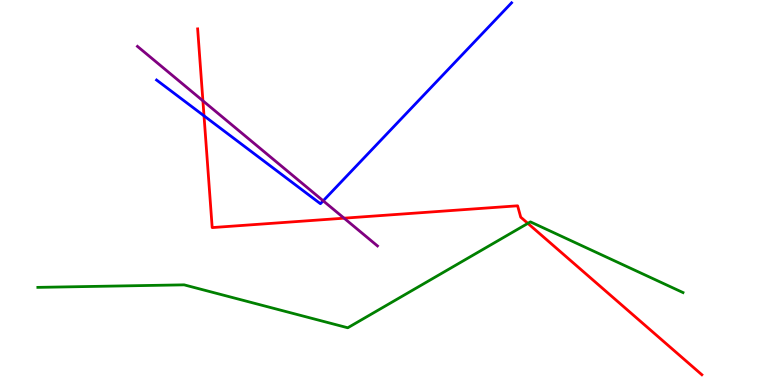[{'lines': ['blue', 'red'], 'intersections': [{'x': 2.63, 'y': 6.99}]}, {'lines': ['green', 'red'], 'intersections': [{'x': 6.81, 'y': 4.2}]}, {'lines': ['purple', 'red'], 'intersections': [{'x': 2.62, 'y': 7.38}, {'x': 4.44, 'y': 4.33}]}, {'lines': ['blue', 'green'], 'intersections': []}, {'lines': ['blue', 'purple'], 'intersections': [{'x': 4.17, 'y': 4.78}]}, {'lines': ['green', 'purple'], 'intersections': []}]